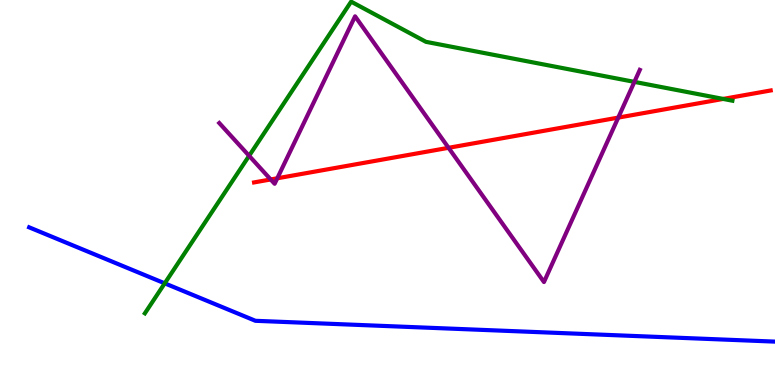[{'lines': ['blue', 'red'], 'intersections': []}, {'lines': ['green', 'red'], 'intersections': [{'x': 9.33, 'y': 7.43}]}, {'lines': ['purple', 'red'], 'intersections': [{'x': 3.49, 'y': 5.34}, {'x': 3.58, 'y': 5.37}, {'x': 5.79, 'y': 6.16}, {'x': 7.98, 'y': 6.95}]}, {'lines': ['blue', 'green'], 'intersections': [{'x': 2.13, 'y': 2.64}]}, {'lines': ['blue', 'purple'], 'intersections': []}, {'lines': ['green', 'purple'], 'intersections': [{'x': 3.21, 'y': 5.95}, {'x': 8.19, 'y': 7.87}]}]